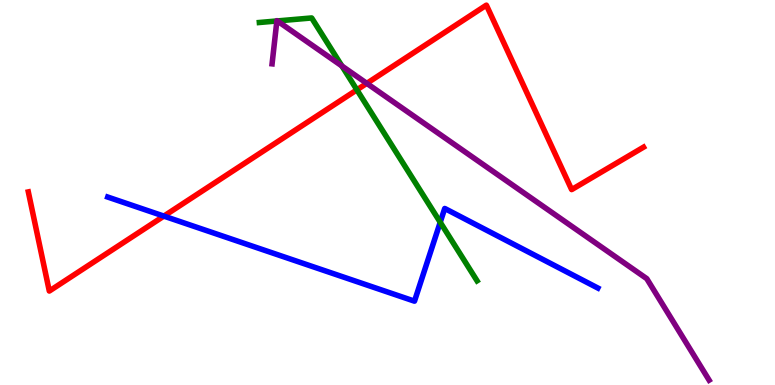[{'lines': ['blue', 'red'], 'intersections': [{'x': 2.11, 'y': 4.39}]}, {'lines': ['green', 'red'], 'intersections': [{'x': 4.61, 'y': 7.67}]}, {'lines': ['purple', 'red'], 'intersections': [{'x': 4.73, 'y': 7.83}]}, {'lines': ['blue', 'green'], 'intersections': [{'x': 5.68, 'y': 4.23}]}, {'lines': ['blue', 'purple'], 'intersections': []}, {'lines': ['green', 'purple'], 'intersections': [{'x': 3.57, 'y': 9.46}, {'x': 3.58, 'y': 9.46}, {'x': 4.41, 'y': 8.29}]}]